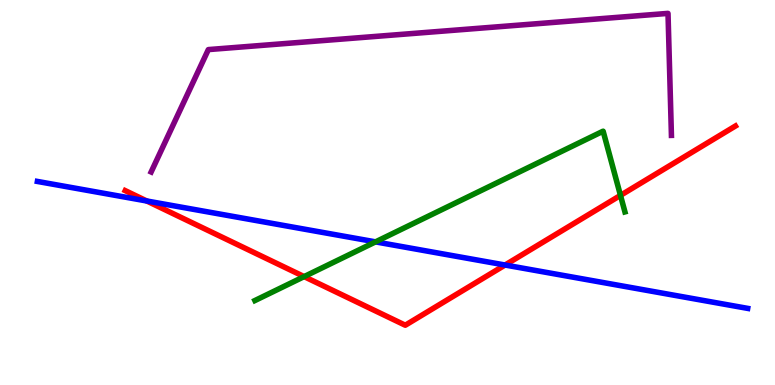[{'lines': ['blue', 'red'], 'intersections': [{'x': 1.89, 'y': 4.78}, {'x': 6.52, 'y': 3.12}]}, {'lines': ['green', 'red'], 'intersections': [{'x': 3.92, 'y': 2.82}, {'x': 8.01, 'y': 4.93}]}, {'lines': ['purple', 'red'], 'intersections': []}, {'lines': ['blue', 'green'], 'intersections': [{'x': 4.85, 'y': 3.72}]}, {'lines': ['blue', 'purple'], 'intersections': []}, {'lines': ['green', 'purple'], 'intersections': []}]